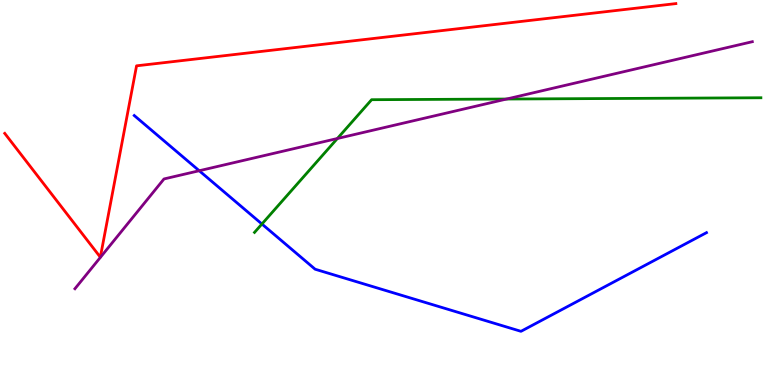[{'lines': ['blue', 'red'], 'intersections': []}, {'lines': ['green', 'red'], 'intersections': []}, {'lines': ['purple', 'red'], 'intersections': []}, {'lines': ['blue', 'green'], 'intersections': [{'x': 3.38, 'y': 4.18}]}, {'lines': ['blue', 'purple'], 'intersections': [{'x': 2.57, 'y': 5.57}]}, {'lines': ['green', 'purple'], 'intersections': [{'x': 4.35, 'y': 6.4}, {'x': 6.54, 'y': 7.43}]}]